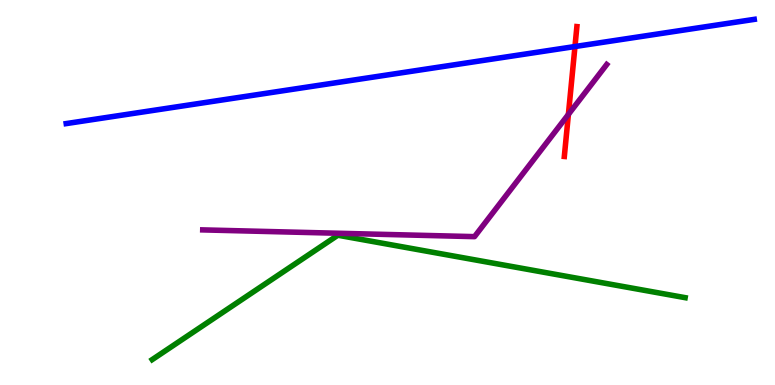[{'lines': ['blue', 'red'], 'intersections': [{'x': 7.42, 'y': 8.79}]}, {'lines': ['green', 'red'], 'intersections': []}, {'lines': ['purple', 'red'], 'intersections': [{'x': 7.33, 'y': 7.03}]}, {'lines': ['blue', 'green'], 'intersections': []}, {'lines': ['blue', 'purple'], 'intersections': []}, {'lines': ['green', 'purple'], 'intersections': []}]